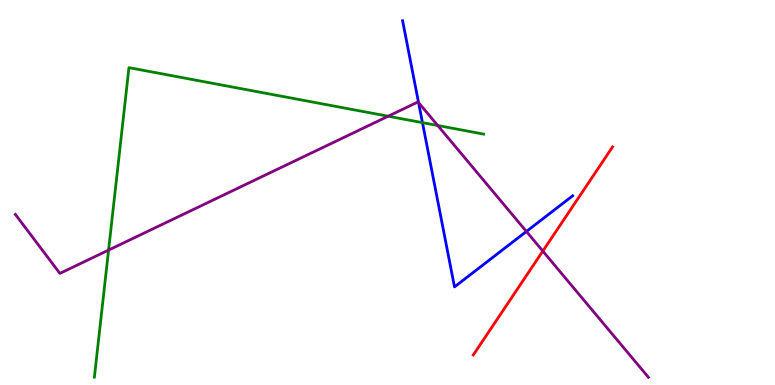[{'lines': ['blue', 'red'], 'intersections': []}, {'lines': ['green', 'red'], 'intersections': []}, {'lines': ['purple', 'red'], 'intersections': [{'x': 7.0, 'y': 3.48}]}, {'lines': ['blue', 'green'], 'intersections': [{'x': 5.45, 'y': 6.81}]}, {'lines': ['blue', 'purple'], 'intersections': [{'x': 5.4, 'y': 7.34}, {'x': 6.79, 'y': 3.99}]}, {'lines': ['green', 'purple'], 'intersections': [{'x': 1.4, 'y': 3.5}, {'x': 5.01, 'y': 6.98}, {'x': 5.65, 'y': 6.74}]}]